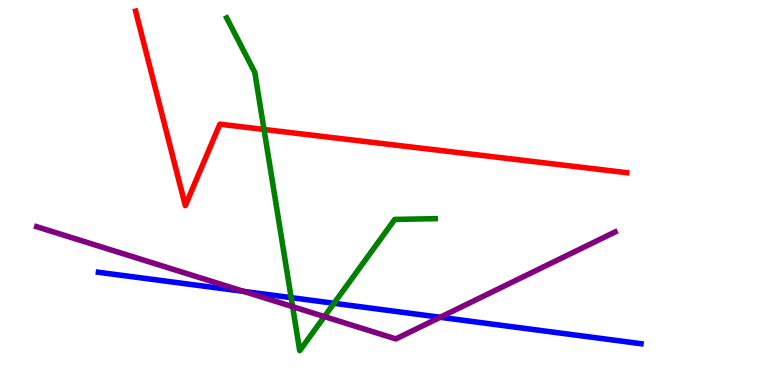[{'lines': ['blue', 'red'], 'intersections': []}, {'lines': ['green', 'red'], 'intersections': [{'x': 3.41, 'y': 6.64}]}, {'lines': ['purple', 'red'], 'intersections': []}, {'lines': ['blue', 'green'], 'intersections': [{'x': 3.76, 'y': 2.27}, {'x': 4.31, 'y': 2.12}]}, {'lines': ['blue', 'purple'], 'intersections': [{'x': 3.15, 'y': 2.43}, {'x': 5.68, 'y': 1.76}]}, {'lines': ['green', 'purple'], 'intersections': [{'x': 3.78, 'y': 2.04}, {'x': 4.19, 'y': 1.78}]}]